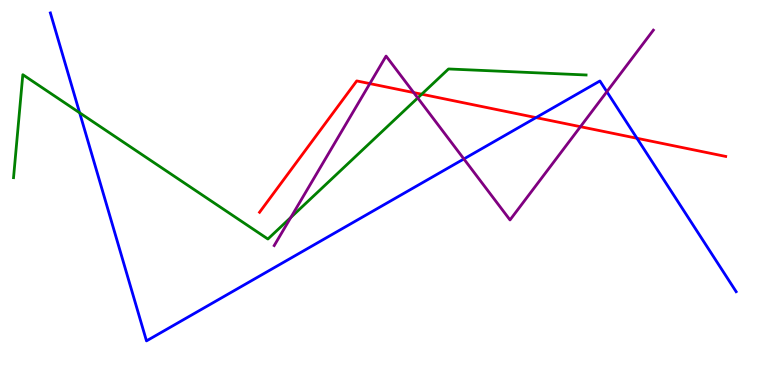[{'lines': ['blue', 'red'], 'intersections': [{'x': 6.92, 'y': 6.95}, {'x': 8.22, 'y': 6.41}]}, {'lines': ['green', 'red'], 'intersections': [{'x': 5.44, 'y': 7.55}]}, {'lines': ['purple', 'red'], 'intersections': [{'x': 4.77, 'y': 7.83}, {'x': 5.34, 'y': 7.6}, {'x': 7.49, 'y': 6.71}]}, {'lines': ['blue', 'green'], 'intersections': [{'x': 1.03, 'y': 7.07}]}, {'lines': ['blue', 'purple'], 'intersections': [{'x': 5.99, 'y': 5.87}, {'x': 7.83, 'y': 7.62}]}, {'lines': ['green', 'purple'], 'intersections': [{'x': 3.75, 'y': 4.35}, {'x': 5.39, 'y': 7.46}]}]